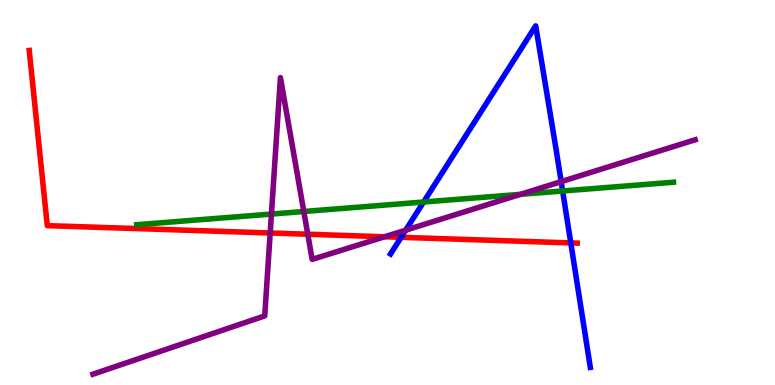[{'lines': ['blue', 'red'], 'intersections': [{'x': 5.18, 'y': 3.84}, {'x': 7.36, 'y': 3.69}]}, {'lines': ['green', 'red'], 'intersections': []}, {'lines': ['purple', 'red'], 'intersections': [{'x': 3.49, 'y': 3.95}, {'x': 3.97, 'y': 3.92}, {'x': 4.96, 'y': 3.85}]}, {'lines': ['blue', 'green'], 'intersections': [{'x': 5.47, 'y': 4.75}, {'x': 7.26, 'y': 5.04}]}, {'lines': ['blue', 'purple'], 'intersections': [{'x': 5.23, 'y': 4.02}, {'x': 7.24, 'y': 5.28}]}, {'lines': ['green', 'purple'], 'intersections': [{'x': 3.5, 'y': 4.44}, {'x': 3.92, 'y': 4.51}, {'x': 6.72, 'y': 4.95}]}]